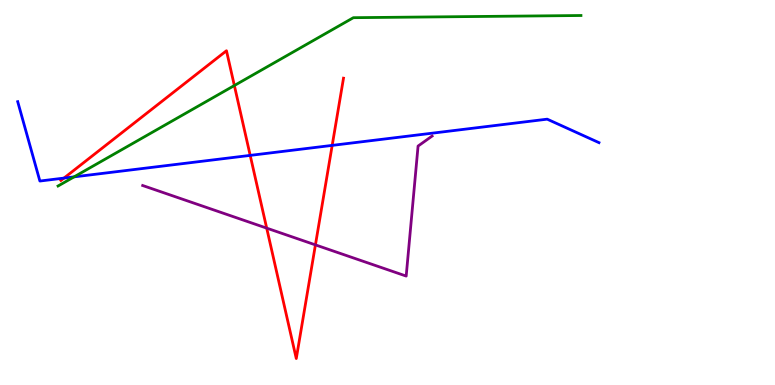[{'lines': ['blue', 'red'], 'intersections': [{'x': 0.825, 'y': 5.37}, {'x': 3.23, 'y': 5.96}, {'x': 4.29, 'y': 6.22}]}, {'lines': ['green', 'red'], 'intersections': [{'x': 3.02, 'y': 7.78}]}, {'lines': ['purple', 'red'], 'intersections': [{'x': 3.44, 'y': 4.07}, {'x': 4.07, 'y': 3.64}]}, {'lines': ['blue', 'green'], 'intersections': [{'x': 0.956, 'y': 5.41}]}, {'lines': ['blue', 'purple'], 'intersections': []}, {'lines': ['green', 'purple'], 'intersections': []}]